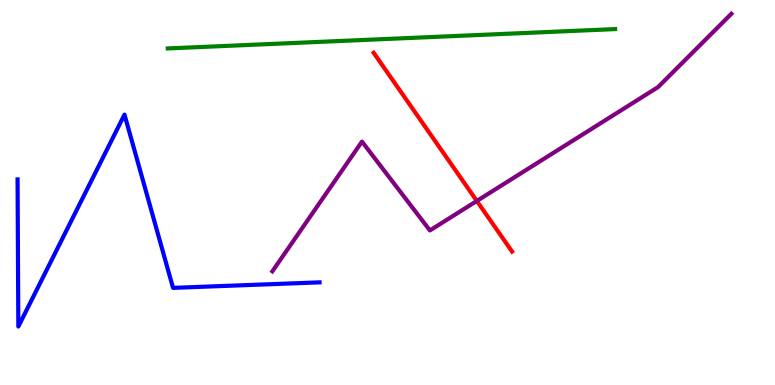[{'lines': ['blue', 'red'], 'intersections': []}, {'lines': ['green', 'red'], 'intersections': []}, {'lines': ['purple', 'red'], 'intersections': [{'x': 6.15, 'y': 4.78}]}, {'lines': ['blue', 'green'], 'intersections': []}, {'lines': ['blue', 'purple'], 'intersections': []}, {'lines': ['green', 'purple'], 'intersections': []}]